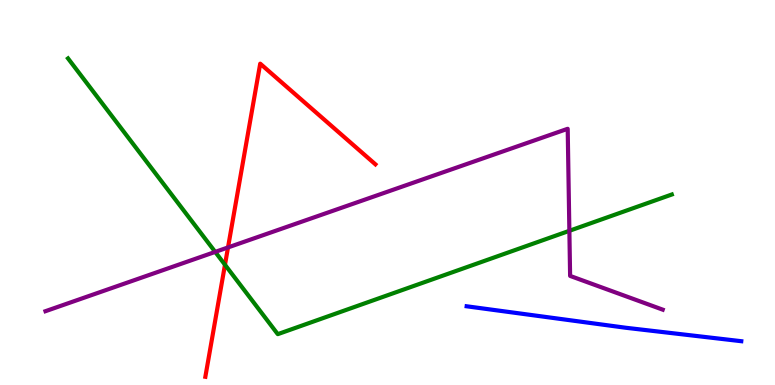[{'lines': ['blue', 'red'], 'intersections': []}, {'lines': ['green', 'red'], 'intersections': [{'x': 2.9, 'y': 3.12}]}, {'lines': ['purple', 'red'], 'intersections': [{'x': 2.94, 'y': 3.57}]}, {'lines': ['blue', 'green'], 'intersections': []}, {'lines': ['blue', 'purple'], 'intersections': []}, {'lines': ['green', 'purple'], 'intersections': [{'x': 2.78, 'y': 3.46}, {'x': 7.35, 'y': 4.01}]}]